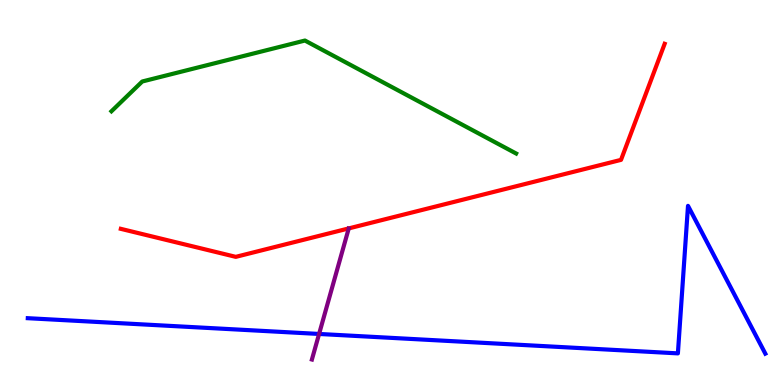[{'lines': ['blue', 'red'], 'intersections': []}, {'lines': ['green', 'red'], 'intersections': []}, {'lines': ['purple', 'red'], 'intersections': []}, {'lines': ['blue', 'green'], 'intersections': []}, {'lines': ['blue', 'purple'], 'intersections': [{'x': 4.12, 'y': 1.33}]}, {'lines': ['green', 'purple'], 'intersections': []}]